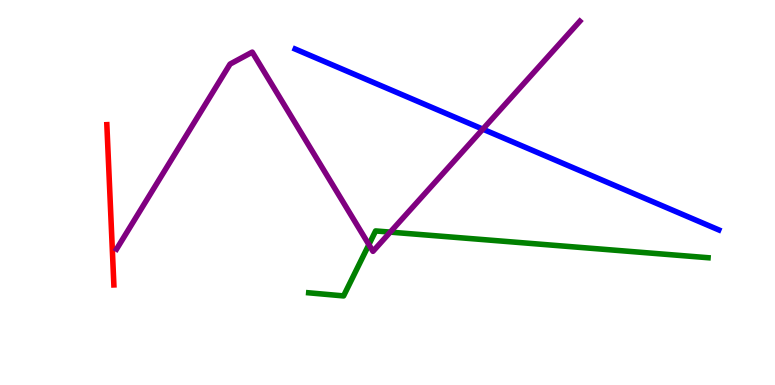[{'lines': ['blue', 'red'], 'intersections': []}, {'lines': ['green', 'red'], 'intersections': []}, {'lines': ['purple', 'red'], 'intersections': []}, {'lines': ['blue', 'green'], 'intersections': []}, {'lines': ['blue', 'purple'], 'intersections': [{'x': 6.23, 'y': 6.65}]}, {'lines': ['green', 'purple'], 'intersections': [{'x': 4.76, 'y': 3.65}, {'x': 5.04, 'y': 3.97}]}]